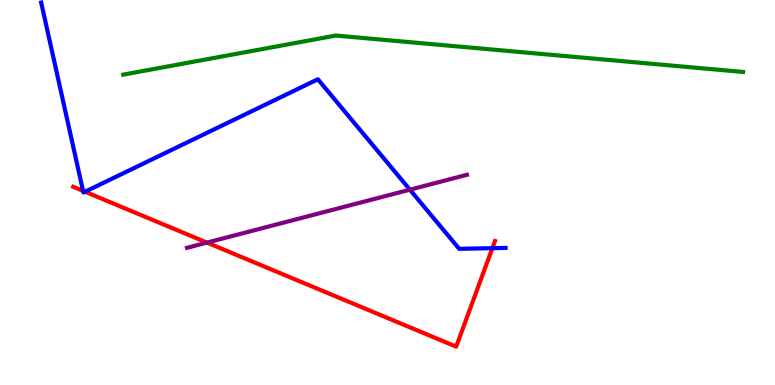[{'lines': ['blue', 'red'], 'intersections': [{'x': 1.07, 'y': 5.04}, {'x': 1.1, 'y': 5.02}, {'x': 6.35, 'y': 3.55}]}, {'lines': ['green', 'red'], 'intersections': []}, {'lines': ['purple', 'red'], 'intersections': [{'x': 2.67, 'y': 3.7}]}, {'lines': ['blue', 'green'], 'intersections': []}, {'lines': ['blue', 'purple'], 'intersections': [{'x': 5.29, 'y': 5.07}]}, {'lines': ['green', 'purple'], 'intersections': []}]